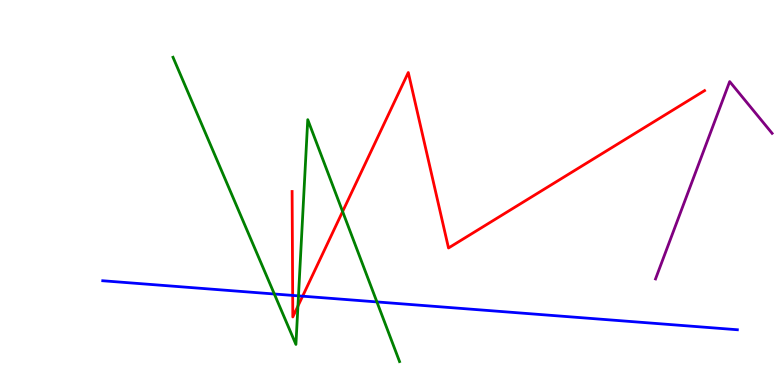[{'lines': ['blue', 'red'], 'intersections': [{'x': 3.78, 'y': 2.33}, {'x': 3.9, 'y': 2.31}]}, {'lines': ['green', 'red'], 'intersections': [{'x': 3.84, 'y': 2.05}, {'x': 4.42, 'y': 4.51}]}, {'lines': ['purple', 'red'], 'intersections': []}, {'lines': ['blue', 'green'], 'intersections': [{'x': 3.54, 'y': 2.36}, {'x': 3.85, 'y': 2.32}, {'x': 4.86, 'y': 2.16}]}, {'lines': ['blue', 'purple'], 'intersections': []}, {'lines': ['green', 'purple'], 'intersections': []}]